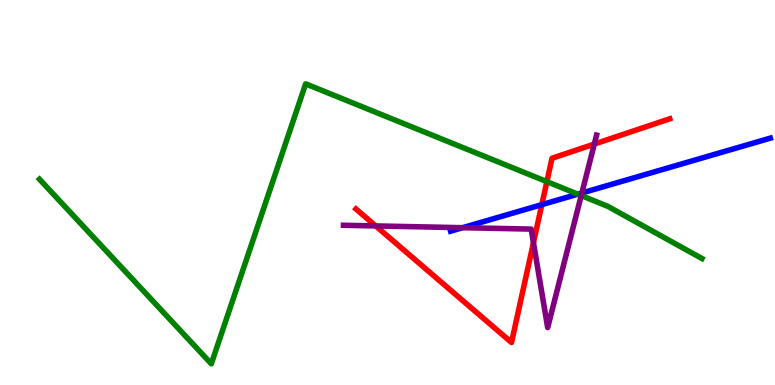[{'lines': ['blue', 'red'], 'intersections': [{'x': 6.99, 'y': 4.68}]}, {'lines': ['green', 'red'], 'intersections': [{'x': 7.06, 'y': 5.28}]}, {'lines': ['purple', 'red'], 'intersections': [{'x': 4.85, 'y': 4.13}, {'x': 6.88, 'y': 3.7}, {'x': 7.67, 'y': 6.26}]}, {'lines': ['blue', 'green'], 'intersections': [{'x': 7.46, 'y': 4.96}]}, {'lines': ['blue', 'purple'], 'intersections': [{'x': 5.97, 'y': 4.09}, {'x': 7.51, 'y': 4.99}]}, {'lines': ['green', 'purple'], 'intersections': [{'x': 7.5, 'y': 4.92}]}]